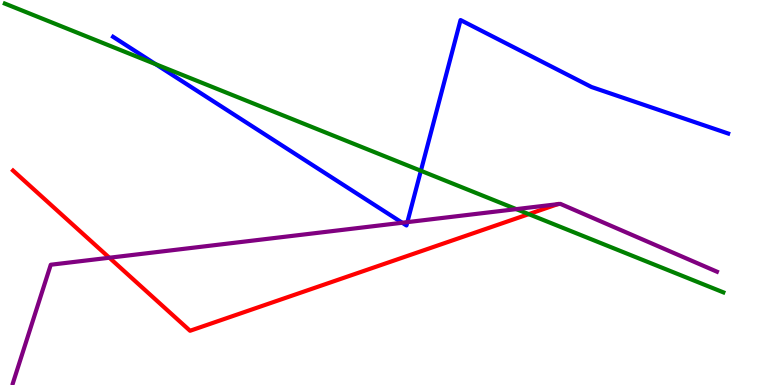[{'lines': ['blue', 'red'], 'intersections': []}, {'lines': ['green', 'red'], 'intersections': [{'x': 6.82, 'y': 4.44}]}, {'lines': ['purple', 'red'], 'intersections': [{'x': 1.41, 'y': 3.31}]}, {'lines': ['blue', 'green'], 'intersections': [{'x': 2.01, 'y': 8.33}, {'x': 5.43, 'y': 5.56}]}, {'lines': ['blue', 'purple'], 'intersections': [{'x': 5.19, 'y': 4.21}, {'x': 5.26, 'y': 4.23}]}, {'lines': ['green', 'purple'], 'intersections': [{'x': 6.66, 'y': 4.57}]}]